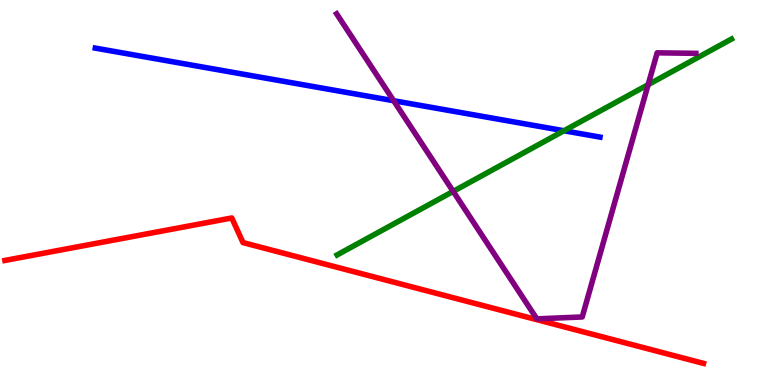[{'lines': ['blue', 'red'], 'intersections': []}, {'lines': ['green', 'red'], 'intersections': []}, {'lines': ['purple', 'red'], 'intersections': []}, {'lines': ['blue', 'green'], 'intersections': [{'x': 7.28, 'y': 6.6}]}, {'lines': ['blue', 'purple'], 'intersections': [{'x': 5.08, 'y': 7.38}]}, {'lines': ['green', 'purple'], 'intersections': [{'x': 5.85, 'y': 5.03}, {'x': 8.36, 'y': 7.8}]}]